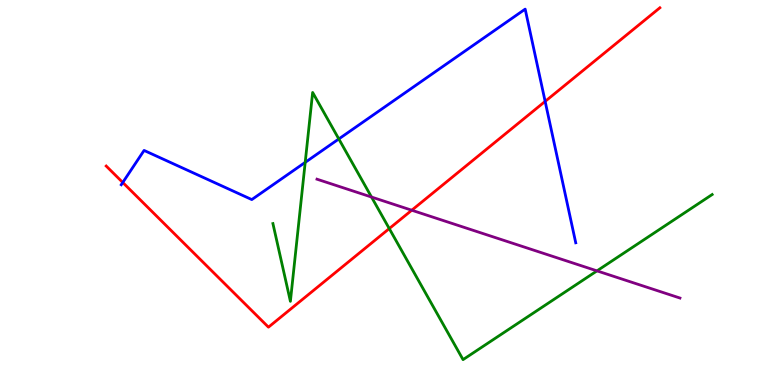[{'lines': ['blue', 'red'], 'intersections': [{'x': 1.58, 'y': 5.26}, {'x': 7.03, 'y': 7.37}]}, {'lines': ['green', 'red'], 'intersections': [{'x': 5.02, 'y': 4.06}]}, {'lines': ['purple', 'red'], 'intersections': [{'x': 5.31, 'y': 4.54}]}, {'lines': ['blue', 'green'], 'intersections': [{'x': 3.94, 'y': 5.78}, {'x': 4.37, 'y': 6.39}]}, {'lines': ['blue', 'purple'], 'intersections': []}, {'lines': ['green', 'purple'], 'intersections': [{'x': 4.79, 'y': 4.88}, {'x': 7.7, 'y': 2.96}]}]